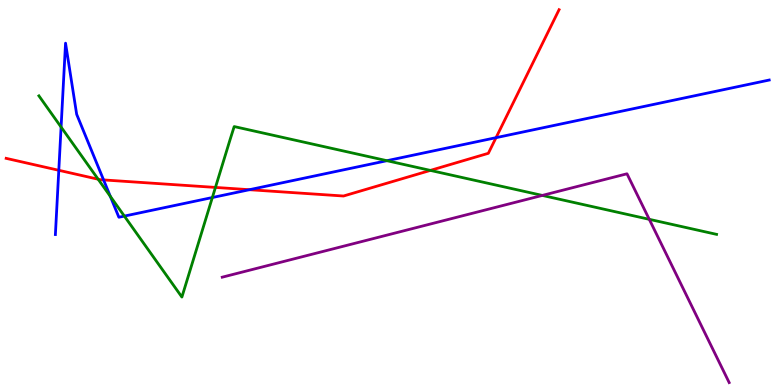[{'lines': ['blue', 'red'], 'intersections': [{'x': 0.759, 'y': 5.58}, {'x': 1.34, 'y': 5.33}, {'x': 3.22, 'y': 5.07}, {'x': 6.4, 'y': 6.42}]}, {'lines': ['green', 'red'], 'intersections': [{'x': 1.27, 'y': 5.34}, {'x': 2.78, 'y': 5.13}, {'x': 5.55, 'y': 5.57}]}, {'lines': ['purple', 'red'], 'intersections': []}, {'lines': ['blue', 'green'], 'intersections': [{'x': 0.788, 'y': 6.7}, {'x': 1.42, 'y': 4.9}, {'x': 1.6, 'y': 4.39}, {'x': 2.74, 'y': 4.87}, {'x': 4.99, 'y': 5.83}]}, {'lines': ['blue', 'purple'], 'intersections': []}, {'lines': ['green', 'purple'], 'intersections': [{'x': 7.0, 'y': 4.92}, {'x': 8.38, 'y': 4.3}]}]